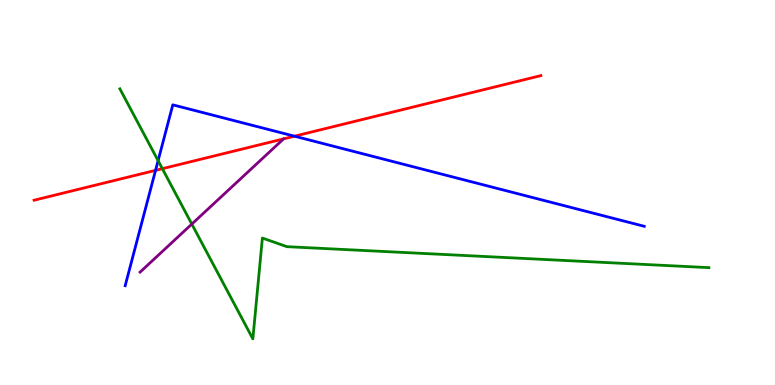[{'lines': ['blue', 'red'], 'intersections': [{'x': 2.01, 'y': 5.58}, {'x': 3.8, 'y': 6.46}]}, {'lines': ['green', 'red'], 'intersections': [{'x': 2.09, 'y': 5.62}]}, {'lines': ['purple', 'red'], 'intersections': [{'x': 3.66, 'y': 6.39}]}, {'lines': ['blue', 'green'], 'intersections': [{'x': 2.04, 'y': 5.83}]}, {'lines': ['blue', 'purple'], 'intersections': []}, {'lines': ['green', 'purple'], 'intersections': [{'x': 2.48, 'y': 4.18}]}]